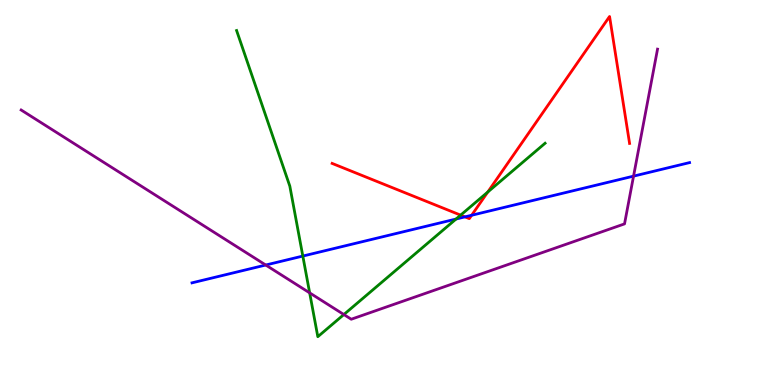[{'lines': ['blue', 'red'], 'intersections': [{'x': 6.0, 'y': 4.37}, {'x': 6.09, 'y': 4.41}]}, {'lines': ['green', 'red'], 'intersections': [{'x': 5.94, 'y': 4.41}, {'x': 6.29, 'y': 5.01}]}, {'lines': ['purple', 'red'], 'intersections': []}, {'lines': ['blue', 'green'], 'intersections': [{'x': 3.91, 'y': 3.35}, {'x': 5.88, 'y': 4.31}]}, {'lines': ['blue', 'purple'], 'intersections': [{'x': 3.43, 'y': 3.12}, {'x': 8.17, 'y': 5.42}]}, {'lines': ['green', 'purple'], 'intersections': [{'x': 4.0, 'y': 2.39}, {'x': 4.44, 'y': 1.83}]}]